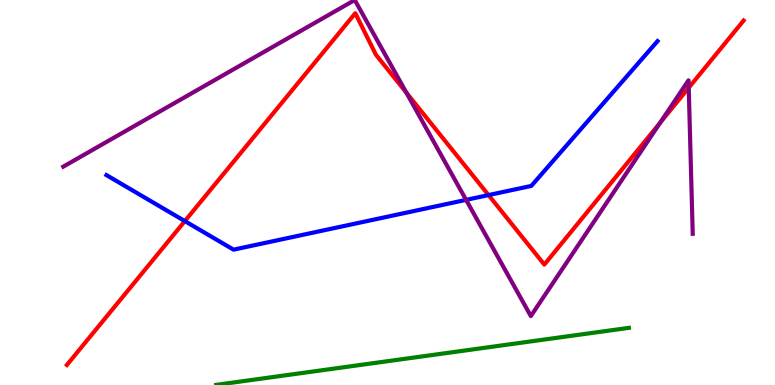[{'lines': ['blue', 'red'], 'intersections': [{'x': 2.39, 'y': 4.26}, {'x': 6.3, 'y': 4.93}]}, {'lines': ['green', 'red'], 'intersections': []}, {'lines': ['purple', 'red'], 'intersections': [{'x': 5.24, 'y': 7.59}, {'x': 8.52, 'y': 6.81}, {'x': 8.89, 'y': 7.72}]}, {'lines': ['blue', 'green'], 'intersections': []}, {'lines': ['blue', 'purple'], 'intersections': [{'x': 6.01, 'y': 4.81}]}, {'lines': ['green', 'purple'], 'intersections': []}]